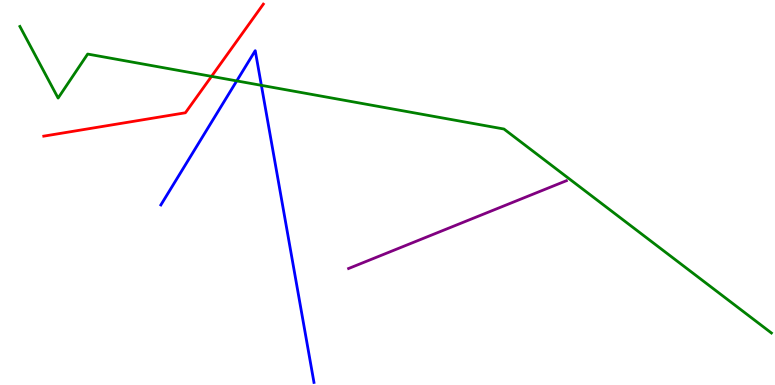[{'lines': ['blue', 'red'], 'intersections': []}, {'lines': ['green', 'red'], 'intersections': [{'x': 2.73, 'y': 8.02}]}, {'lines': ['purple', 'red'], 'intersections': []}, {'lines': ['blue', 'green'], 'intersections': [{'x': 3.05, 'y': 7.9}, {'x': 3.37, 'y': 7.78}]}, {'lines': ['blue', 'purple'], 'intersections': []}, {'lines': ['green', 'purple'], 'intersections': []}]